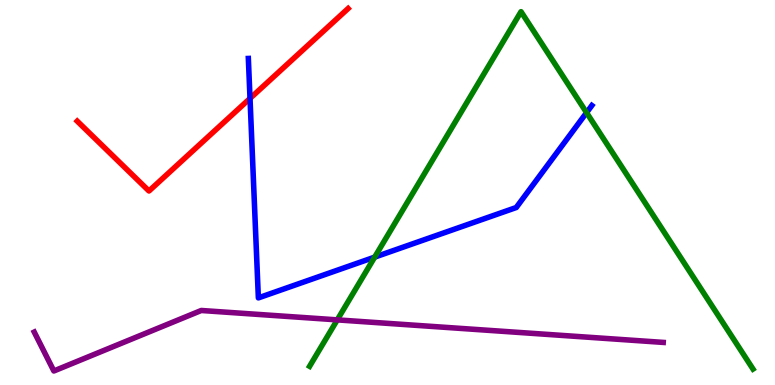[{'lines': ['blue', 'red'], 'intersections': [{'x': 3.23, 'y': 7.44}]}, {'lines': ['green', 'red'], 'intersections': []}, {'lines': ['purple', 'red'], 'intersections': []}, {'lines': ['blue', 'green'], 'intersections': [{'x': 4.83, 'y': 3.32}, {'x': 7.57, 'y': 7.07}]}, {'lines': ['blue', 'purple'], 'intersections': []}, {'lines': ['green', 'purple'], 'intersections': [{'x': 4.35, 'y': 1.69}]}]